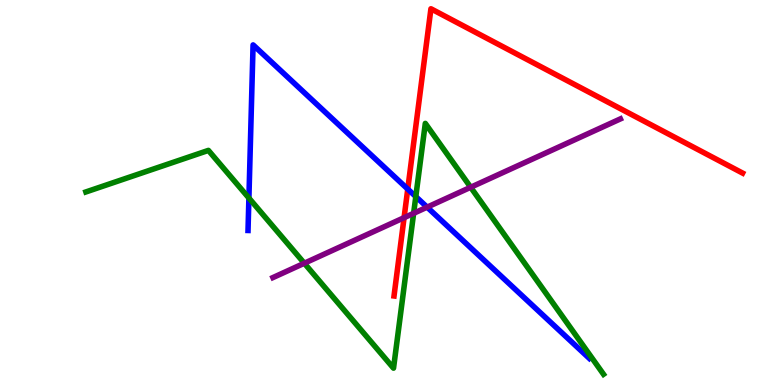[{'lines': ['blue', 'red'], 'intersections': [{'x': 5.26, 'y': 5.09}]}, {'lines': ['green', 'red'], 'intersections': []}, {'lines': ['purple', 'red'], 'intersections': [{'x': 5.21, 'y': 4.35}]}, {'lines': ['blue', 'green'], 'intersections': [{'x': 3.21, 'y': 4.86}, {'x': 5.37, 'y': 4.89}]}, {'lines': ['blue', 'purple'], 'intersections': [{'x': 5.51, 'y': 4.62}]}, {'lines': ['green', 'purple'], 'intersections': [{'x': 3.93, 'y': 3.16}, {'x': 5.34, 'y': 4.46}, {'x': 6.07, 'y': 5.14}]}]